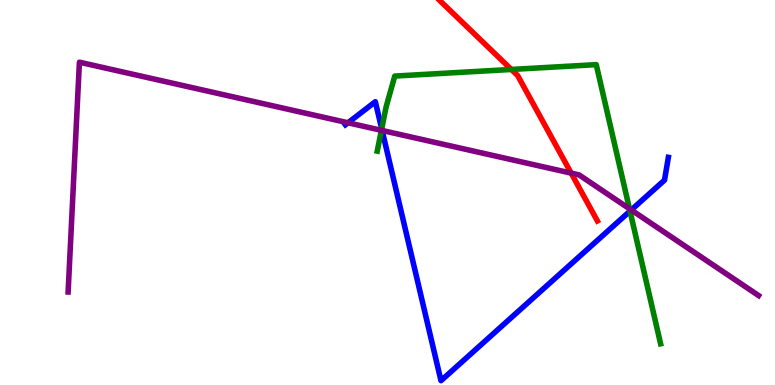[{'lines': ['blue', 'red'], 'intersections': []}, {'lines': ['green', 'red'], 'intersections': [{'x': 6.6, 'y': 8.2}]}, {'lines': ['purple', 'red'], 'intersections': [{'x': 7.37, 'y': 5.5}]}, {'lines': ['blue', 'green'], 'intersections': [{'x': 4.93, 'y': 6.65}, {'x': 8.13, 'y': 4.52}]}, {'lines': ['blue', 'purple'], 'intersections': [{'x': 4.49, 'y': 6.81}, {'x': 4.93, 'y': 6.61}, {'x': 8.15, 'y': 4.55}]}, {'lines': ['green', 'purple'], 'intersections': [{'x': 4.92, 'y': 6.62}, {'x': 8.12, 'y': 4.58}]}]